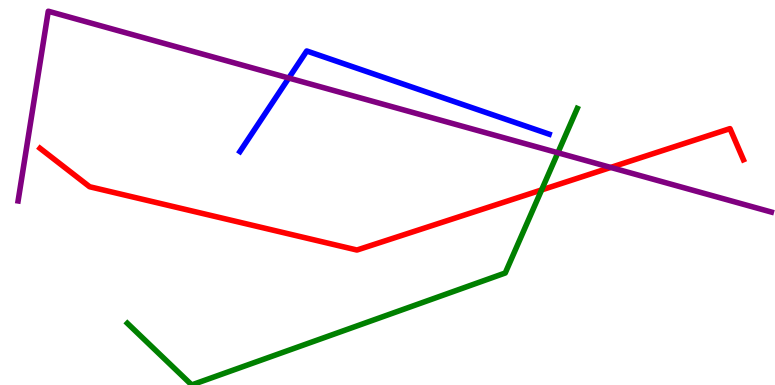[{'lines': ['blue', 'red'], 'intersections': []}, {'lines': ['green', 'red'], 'intersections': [{'x': 6.99, 'y': 5.07}]}, {'lines': ['purple', 'red'], 'intersections': [{'x': 7.88, 'y': 5.65}]}, {'lines': ['blue', 'green'], 'intersections': []}, {'lines': ['blue', 'purple'], 'intersections': [{'x': 3.73, 'y': 7.97}]}, {'lines': ['green', 'purple'], 'intersections': [{'x': 7.2, 'y': 6.03}]}]